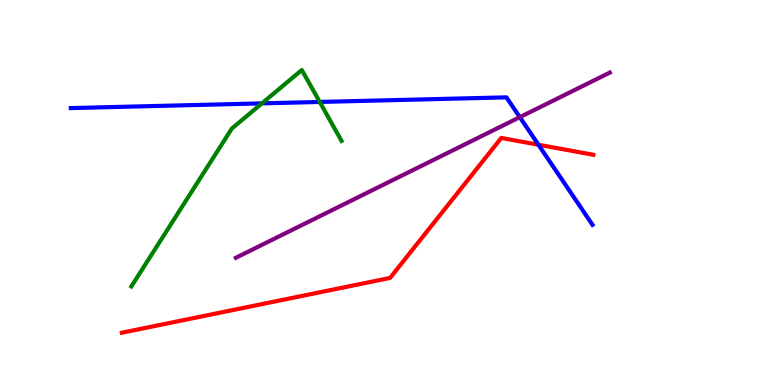[{'lines': ['blue', 'red'], 'intersections': [{'x': 6.95, 'y': 6.24}]}, {'lines': ['green', 'red'], 'intersections': []}, {'lines': ['purple', 'red'], 'intersections': []}, {'lines': ['blue', 'green'], 'intersections': [{'x': 3.38, 'y': 7.31}, {'x': 4.13, 'y': 7.35}]}, {'lines': ['blue', 'purple'], 'intersections': [{'x': 6.71, 'y': 6.96}]}, {'lines': ['green', 'purple'], 'intersections': []}]